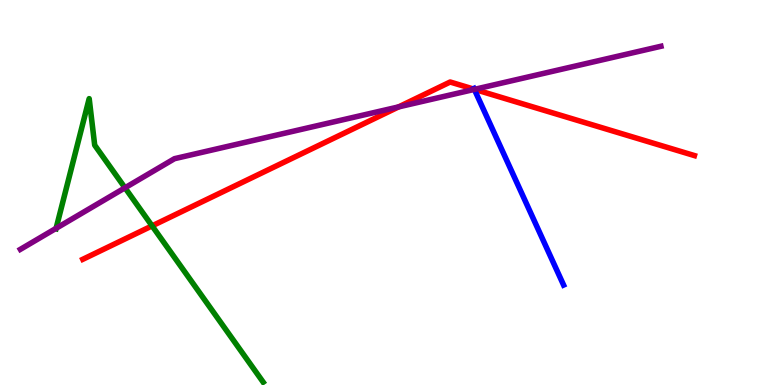[{'lines': ['blue', 'red'], 'intersections': [{'x': 6.12, 'y': 7.68}]}, {'lines': ['green', 'red'], 'intersections': [{'x': 1.96, 'y': 4.13}]}, {'lines': ['purple', 'red'], 'intersections': [{'x': 5.14, 'y': 7.22}, {'x': 6.12, 'y': 7.68}]}, {'lines': ['blue', 'green'], 'intersections': []}, {'lines': ['blue', 'purple'], 'intersections': [{'x': 6.12, 'y': 7.68}]}, {'lines': ['green', 'purple'], 'intersections': [{'x': 0.724, 'y': 4.07}, {'x': 1.61, 'y': 5.12}]}]